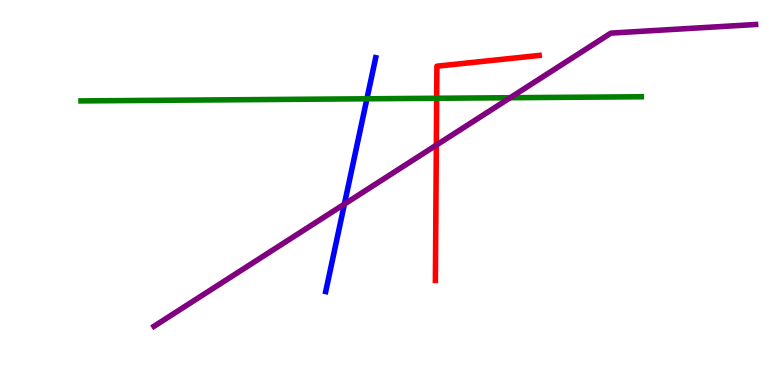[{'lines': ['blue', 'red'], 'intersections': []}, {'lines': ['green', 'red'], 'intersections': [{'x': 5.63, 'y': 7.45}]}, {'lines': ['purple', 'red'], 'intersections': [{'x': 5.63, 'y': 6.23}]}, {'lines': ['blue', 'green'], 'intersections': [{'x': 4.73, 'y': 7.43}]}, {'lines': ['blue', 'purple'], 'intersections': [{'x': 4.44, 'y': 4.7}]}, {'lines': ['green', 'purple'], 'intersections': [{'x': 6.58, 'y': 7.46}]}]